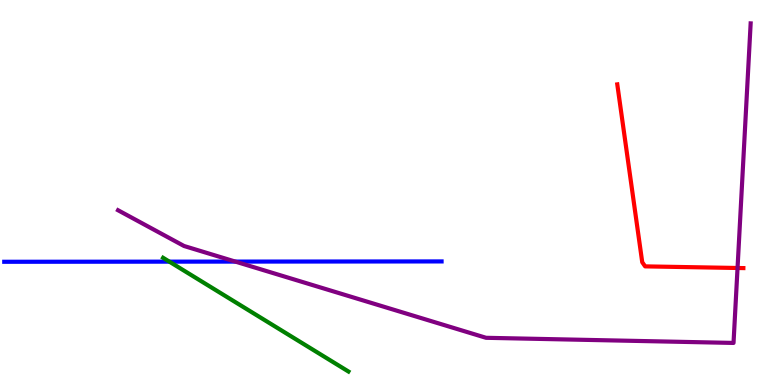[{'lines': ['blue', 'red'], 'intersections': []}, {'lines': ['green', 'red'], 'intersections': []}, {'lines': ['purple', 'red'], 'intersections': [{'x': 9.52, 'y': 3.04}]}, {'lines': ['blue', 'green'], 'intersections': [{'x': 2.19, 'y': 3.2}]}, {'lines': ['blue', 'purple'], 'intersections': [{'x': 3.04, 'y': 3.21}]}, {'lines': ['green', 'purple'], 'intersections': []}]